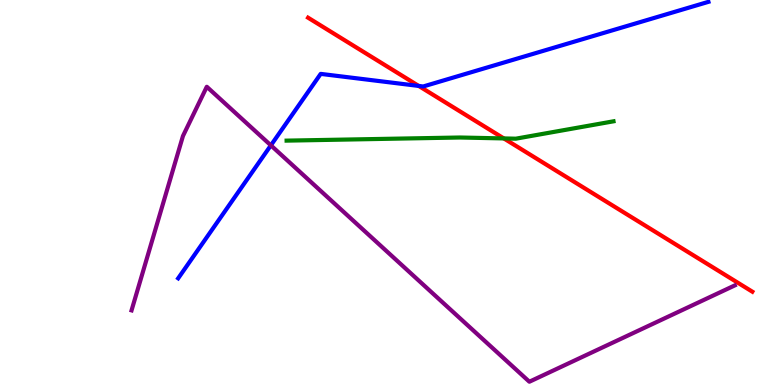[{'lines': ['blue', 'red'], 'intersections': [{'x': 5.4, 'y': 7.77}]}, {'lines': ['green', 'red'], 'intersections': [{'x': 6.5, 'y': 6.4}]}, {'lines': ['purple', 'red'], 'intersections': []}, {'lines': ['blue', 'green'], 'intersections': []}, {'lines': ['blue', 'purple'], 'intersections': [{'x': 3.5, 'y': 6.22}]}, {'lines': ['green', 'purple'], 'intersections': []}]